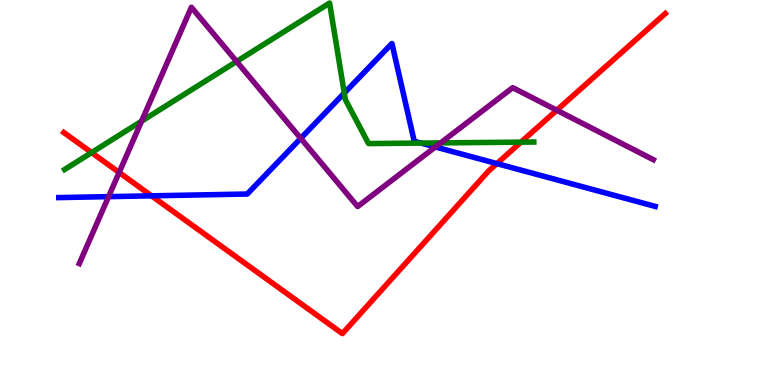[{'lines': ['blue', 'red'], 'intersections': [{'x': 1.96, 'y': 4.91}, {'x': 6.41, 'y': 5.75}]}, {'lines': ['green', 'red'], 'intersections': [{'x': 1.18, 'y': 6.04}, {'x': 6.72, 'y': 6.31}]}, {'lines': ['purple', 'red'], 'intersections': [{'x': 1.54, 'y': 5.52}, {'x': 7.18, 'y': 7.14}]}, {'lines': ['blue', 'green'], 'intersections': [{'x': 4.44, 'y': 7.58}, {'x': 5.43, 'y': 6.28}]}, {'lines': ['blue', 'purple'], 'intersections': [{'x': 1.4, 'y': 4.89}, {'x': 3.88, 'y': 6.41}, {'x': 5.62, 'y': 6.18}]}, {'lines': ['green', 'purple'], 'intersections': [{'x': 1.83, 'y': 6.85}, {'x': 3.05, 'y': 8.4}, {'x': 5.69, 'y': 6.29}]}]